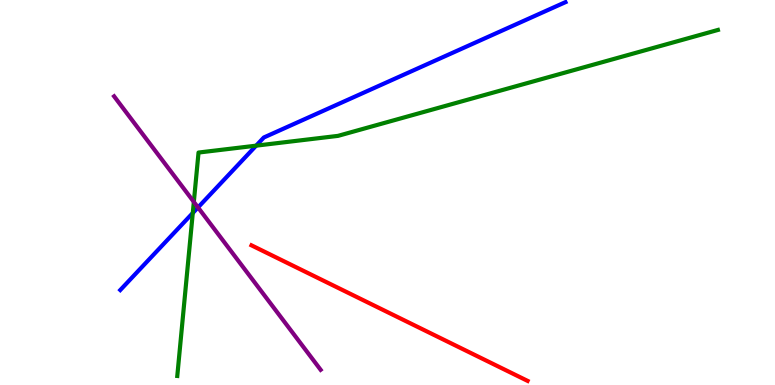[{'lines': ['blue', 'red'], 'intersections': []}, {'lines': ['green', 'red'], 'intersections': []}, {'lines': ['purple', 'red'], 'intersections': []}, {'lines': ['blue', 'green'], 'intersections': [{'x': 2.49, 'y': 4.47}, {'x': 3.31, 'y': 6.22}]}, {'lines': ['blue', 'purple'], 'intersections': [{'x': 2.56, 'y': 4.61}]}, {'lines': ['green', 'purple'], 'intersections': [{'x': 2.5, 'y': 4.76}]}]